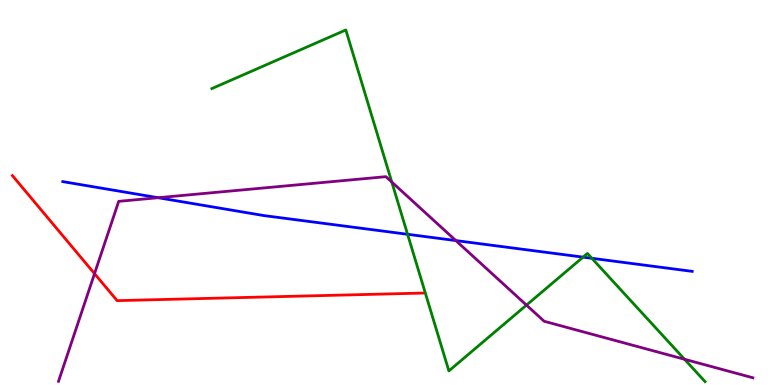[{'lines': ['blue', 'red'], 'intersections': []}, {'lines': ['green', 'red'], 'intersections': []}, {'lines': ['purple', 'red'], 'intersections': [{'x': 1.22, 'y': 2.89}]}, {'lines': ['blue', 'green'], 'intersections': [{'x': 5.26, 'y': 3.91}, {'x': 7.52, 'y': 3.32}, {'x': 7.64, 'y': 3.29}]}, {'lines': ['blue', 'purple'], 'intersections': [{'x': 2.04, 'y': 4.86}, {'x': 5.88, 'y': 3.75}]}, {'lines': ['green', 'purple'], 'intersections': [{'x': 5.06, 'y': 5.27}, {'x': 6.79, 'y': 2.07}, {'x': 8.83, 'y': 0.668}]}]